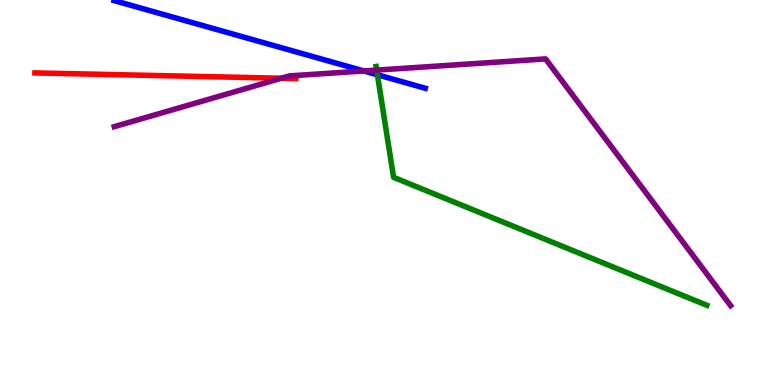[{'lines': ['blue', 'red'], 'intersections': []}, {'lines': ['green', 'red'], 'intersections': []}, {'lines': ['purple', 'red'], 'intersections': [{'x': 3.63, 'y': 7.97}]}, {'lines': ['blue', 'green'], 'intersections': [{'x': 4.87, 'y': 8.06}]}, {'lines': ['blue', 'purple'], 'intersections': [{'x': 4.69, 'y': 8.16}]}, {'lines': ['green', 'purple'], 'intersections': [{'x': 4.86, 'y': 8.18}]}]